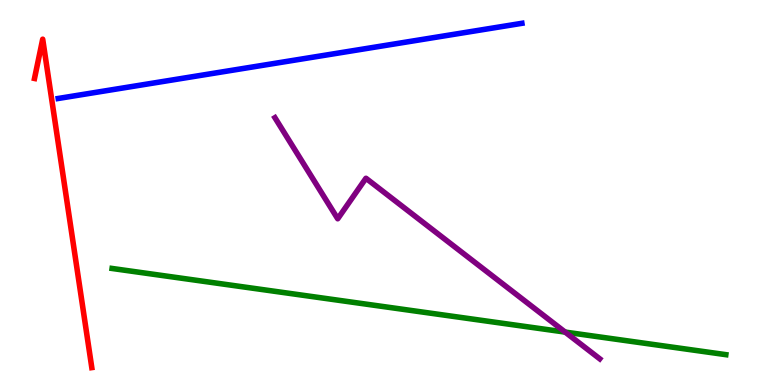[{'lines': ['blue', 'red'], 'intersections': []}, {'lines': ['green', 'red'], 'intersections': []}, {'lines': ['purple', 'red'], 'intersections': []}, {'lines': ['blue', 'green'], 'intersections': []}, {'lines': ['blue', 'purple'], 'intersections': []}, {'lines': ['green', 'purple'], 'intersections': [{'x': 7.29, 'y': 1.37}]}]